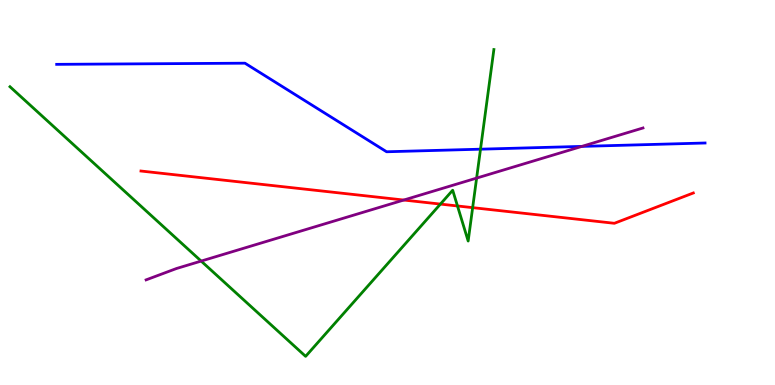[{'lines': ['blue', 'red'], 'intersections': []}, {'lines': ['green', 'red'], 'intersections': [{'x': 5.68, 'y': 4.7}, {'x': 5.9, 'y': 4.65}, {'x': 6.1, 'y': 4.61}]}, {'lines': ['purple', 'red'], 'intersections': [{'x': 5.21, 'y': 4.8}]}, {'lines': ['blue', 'green'], 'intersections': [{'x': 6.2, 'y': 6.13}]}, {'lines': ['blue', 'purple'], 'intersections': [{'x': 7.51, 'y': 6.2}]}, {'lines': ['green', 'purple'], 'intersections': [{'x': 2.6, 'y': 3.22}, {'x': 6.15, 'y': 5.37}]}]